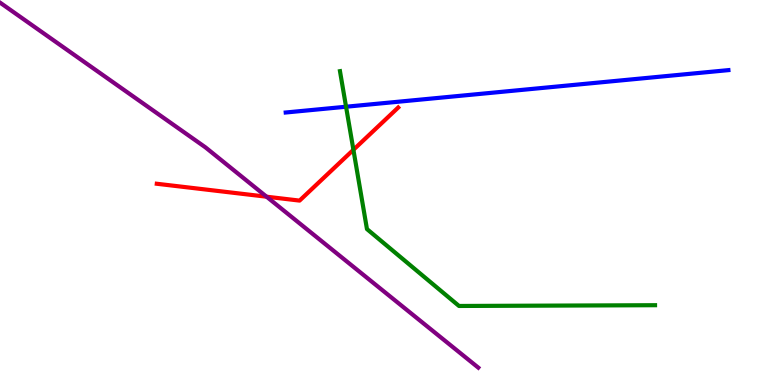[{'lines': ['blue', 'red'], 'intersections': []}, {'lines': ['green', 'red'], 'intersections': [{'x': 4.56, 'y': 6.11}]}, {'lines': ['purple', 'red'], 'intersections': [{'x': 3.44, 'y': 4.89}]}, {'lines': ['blue', 'green'], 'intersections': [{'x': 4.47, 'y': 7.23}]}, {'lines': ['blue', 'purple'], 'intersections': []}, {'lines': ['green', 'purple'], 'intersections': []}]